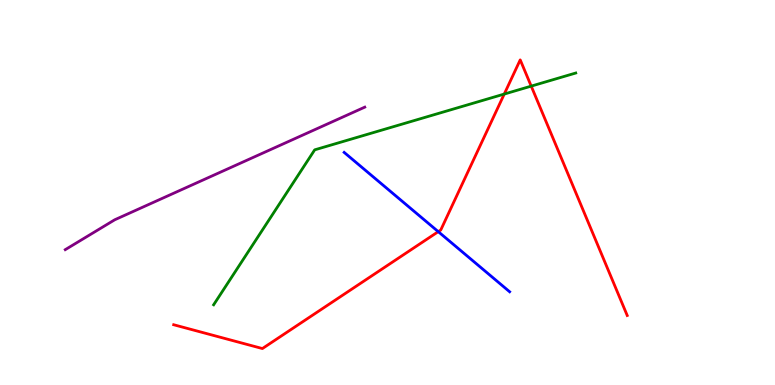[{'lines': ['blue', 'red'], 'intersections': [{'x': 5.65, 'y': 3.98}]}, {'lines': ['green', 'red'], 'intersections': [{'x': 6.51, 'y': 7.56}, {'x': 6.85, 'y': 7.76}]}, {'lines': ['purple', 'red'], 'intersections': []}, {'lines': ['blue', 'green'], 'intersections': []}, {'lines': ['blue', 'purple'], 'intersections': []}, {'lines': ['green', 'purple'], 'intersections': []}]